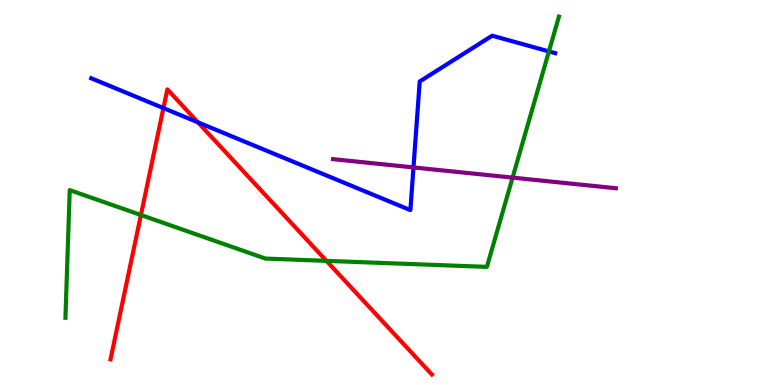[{'lines': ['blue', 'red'], 'intersections': [{'x': 2.11, 'y': 7.19}, {'x': 2.55, 'y': 6.82}]}, {'lines': ['green', 'red'], 'intersections': [{'x': 1.82, 'y': 4.42}, {'x': 4.21, 'y': 3.22}]}, {'lines': ['purple', 'red'], 'intersections': []}, {'lines': ['blue', 'green'], 'intersections': [{'x': 7.08, 'y': 8.66}]}, {'lines': ['blue', 'purple'], 'intersections': [{'x': 5.34, 'y': 5.65}]}, {'lines': ['green', 'purple'], 'intersections': [{'x': 6.61, 'y': 5.39}]}]